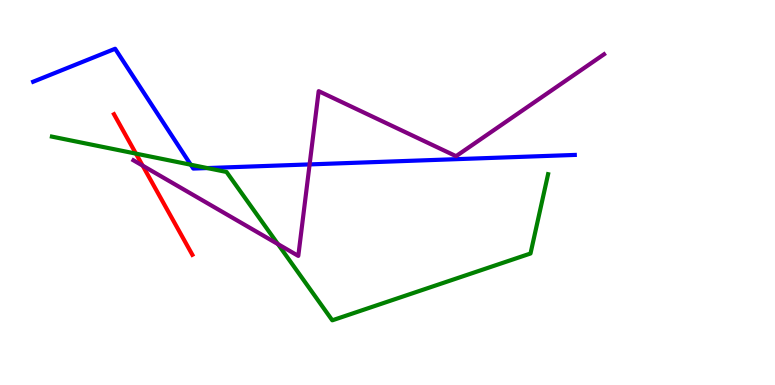[{'lines': ['blue', 'red'], 'intersections': []}, {'lines': ['green', 'red'], 'intersections': [{'x': 1.75, 'y': 6.01}]}, {'lines': ['purple', 'red'], 'intersections': [{'x': 1.84, 'y': 5.7}]}, {'lines': ['blue', 'green'], 'intersections': [{'x': 2.46, 'y': 5.72}, {'x': 2.67, 'y': 5.63}]}, {'lines': ['blue', 'purple'], 'intersections': [{'x': 4.0, 'y': 5.73}]}, {'lines': ['green', 'purple'], 'intersections': [{'x': 3.59, 'y': 3.66}]}]